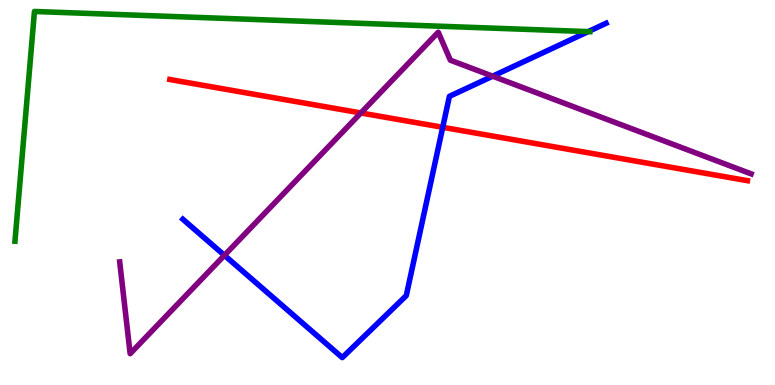[{'lines': ['blue', 'red'], 'intersections': [{'x': 5.71, 'y': 6.69}]}, {'lines': ['green', 'red'], 'intersections': []}, {'lines': ['purple', 'red'], 'intersections': [{'x': 4.66, 'y': 7.07}]}, {'lines': ['blue', 'green'], 'intersections': [{'x': 7.59, 'y': 9.18}]}, {'lines': ['blue', 'purple'], 'intersections': [{'x': 2.9, 'y': 3.37}, {'x': 6.36, 'y': 8.02}]}, {'lines': ['green', 'purple'], 'intersections': []}]